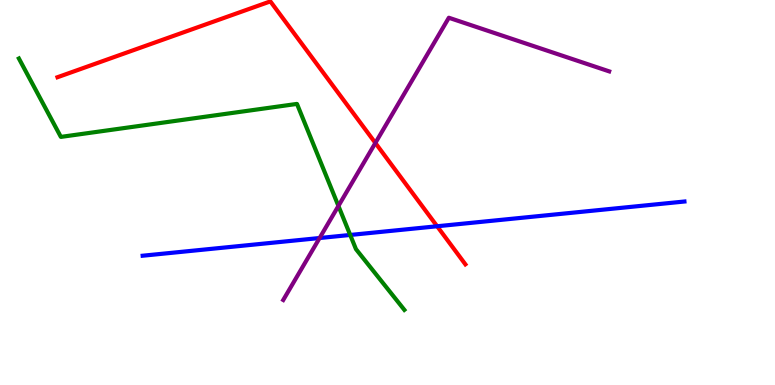[{'lines': ['blue', 'red'], 'intersections': [{'x': 5.64, 'y': 4.12}]}, {'lines': ['green', 'red'], 'intersections': []}, {'lines': ['purple', 'red'], 'intersections': [{'x': 4.84, 'y': 6.29}]}, {'lines': ['blue', 'green'], 'intersections': [{'x': 4.52, 'y': 3.9}]}, {'lines': ['blue', 'purple'], 'intersections': [{'x': 4.12, 'y': 3.82}]}, {'lines': ['green', 'purple'], 'intersections': [{'x': 4.37, 'y': 4.65}]}]